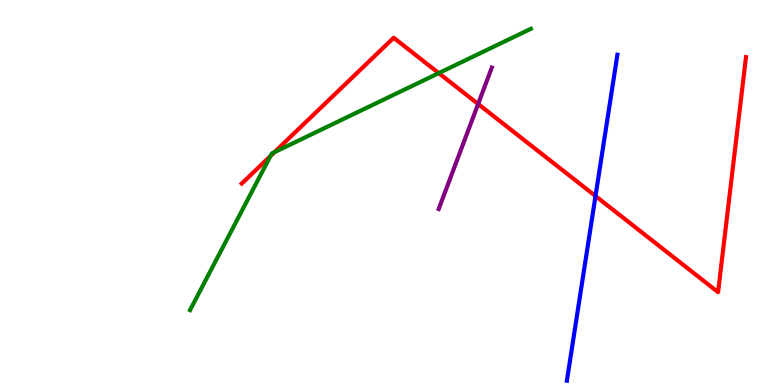[{'lines': ['blue', 'red'], 'intersections': [{'x': 7.68, 'y': 4.91}]}, {'lines': ['green', 'red'], 'intersections': [{'x': 3.49, 'y': 5.95}, {'x': 3.54, 'y': 6.05}, {'x': 5.66, 'y': 8.1}]}, {'lines': ['purple', 'red'], 'intersections': [{'x': 6.17, 'y': 7.3}]}, {'lines': ['blue', 'green'], 'intersections': []}, {'lines': ['blue', 'purple'], 'intersections': []}, {'lines': ['green', 'purple'], 'intersections': []}]